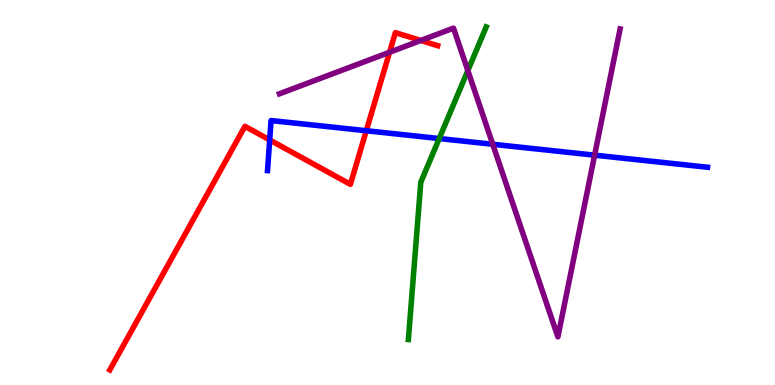[{'lines': ['blue', 'red'], 'intersections': [{'x': 3.48, 'y': 6.37}, {'x': 4.73, 'y': 6.6}]}, {'lines': ['green', 'red'], 'intersections': []}, {'lines': ['purple', 'red'], 'intersections': [{'x': 5.03, 'y': 8.64}, {'x': 5.43, 'y': 8.95}]}, {'lines': ['blue', 'green'], 'intersections': [{'x': 5.67, 'y': 6.4}]}, {'lines': ['blue', 'purple'], 'intersections': [{'x': 6.36, 'y': 6.25}, {'x': 7.67, 'y': 5.97}]}, {'lines': ['green', 'purple'], 'intersections': [{'x': 6.04, 'y': 8.17}]}]